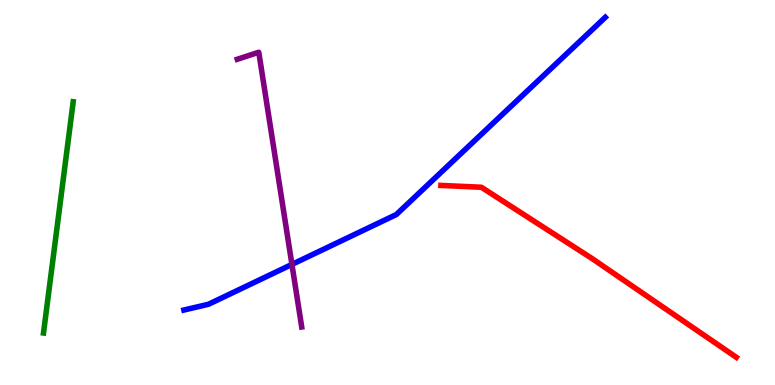[{'lines': ['blue', 'red'], 'intersections': []}, {'lines': ['green', 'red'], 'intersections': []}, {'lines': ['purple', 'red'], 'intersections': []}, {'lines': ['blue', 'green'], 'intersections': []}, {'lines': ['blue', 'purple'], 'intersections': [{'x': 3.77, 'y': 3.13}]}, {'lines': ['green', 'purple'], 'intersections': []}]